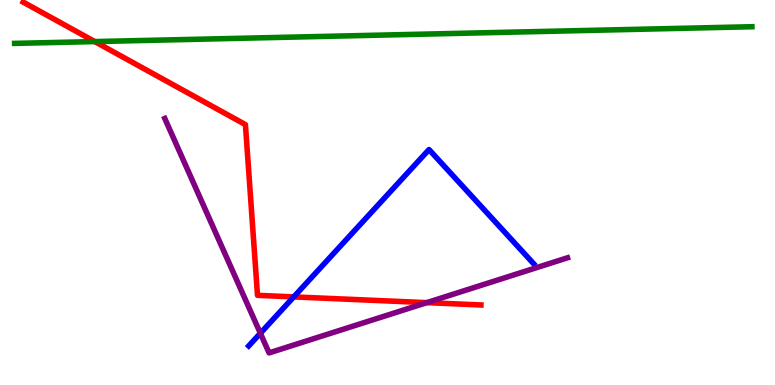[{'lines': ['blue', 'red'], 'intersections': [{'x': 3.79, 'y': 2.29}]}, {'lines': ['green', 'red'], 'intersections': [{'x': 1.22, 'y': 8.92}]}, {'lines': ['purple', 'red'], 'intersections': [{'x': 5.51, 'y': 2.14}]}, {'lines': ['blue', 'green'], 'intersections': []}, {'lines': ['blue', 'purple'], 'intersections': [{'x': 3.36, 'y': 1.34}]}, {'lines': ['green', 'purple'], 'intersections': []}]